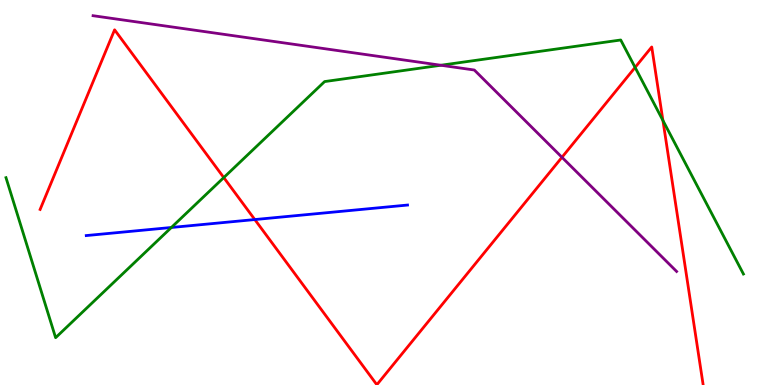[{'lines': ['blue', 'red'], 'intersections': [{'x': 3.29, 'y': 4.3}]}, {'lines': ['green', 'red'], 'intersections': [{'x': 2.89, 'y': 5.39}, {'x': 8.19, 'y': 8.25}, {'x': 8.55, 'y': 6.87}]}, {'lines': ['purple', 'red'], 'intersections': [{'x': 7.25, 'y': 5.91}]}, {'lines': ['blue', 'green'], 'intersections': [{'x': 2.21, 'y': 4.09}]}, {'lines': ['blue', 'purple'], 'intersections': []}, {'lines': ['green', 'purple'], 'intersections': [{'x': 5.69, 'y': 8.31}]}]